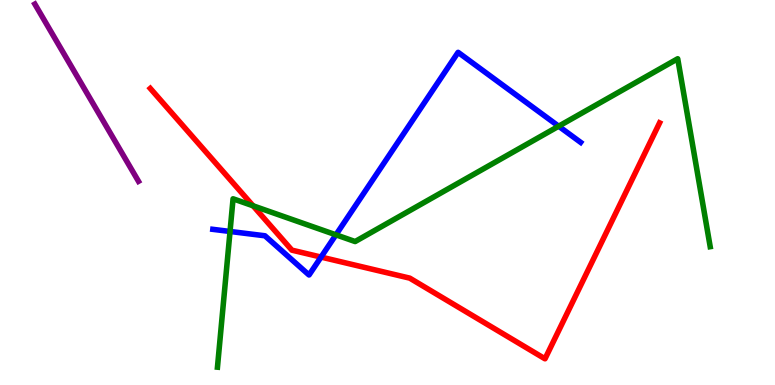[{'lines': ['blue', 'red'], 'intersections': [{'x': 4.14, 'y': 3.32}]}, {'lines': ['green', 'red'], 'intersections': [{'x': 3.27, 'y': 4.65}]}, {'lines': ['purple', 'red'], 'intersections': []}, {'lines': ['blue', 'green'], 'intersections': [{'x': 2.97, 'y': 3.99}, {'x': 4.33, 'y': 3.9}, {'x': 7.21, 'y': 6.72}]}, {'lines': ['blue', 'purple'], 'intersections': []}, {'lines': ['green', 'purple'], 'intersections': []}]